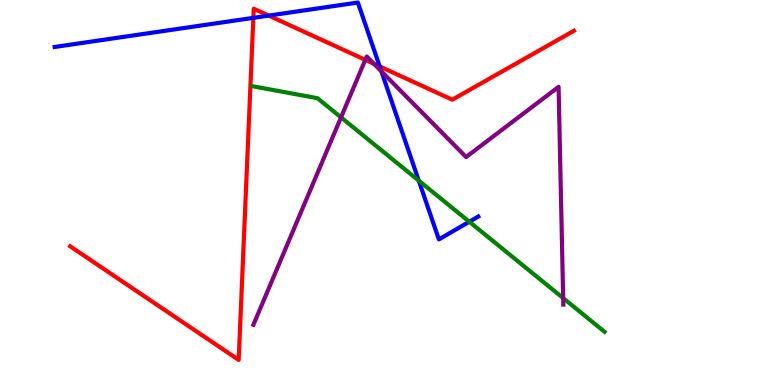[{'lines': ['blue', 'red'], 'intersections': [{'x': 3.27, 'y': 9.54}, {'x': 3.47, 'y': 9.59}, {'x': 4.9, 'y': 8.27}]}, {'lines': ['green', 'red'], 'intersections': []}, {'lines': ['purple', 'red'], 'intersections': [{'x': 4.71, 'y': 8.45}, {'x': 4.83, 'y': 8.34}]}, {'lines': ['blue', 'green'], 'intersections': [{'x': 5.4, 'y': 5.31}, {'x': 6.06, 'y': 4.24}]}, {'lines': ['blue', 'purple'], 'intersections': [{'x': 4.92, 'y': 8.15}]}, {'lines': ['green', 'purple'], 'intersections': [{'x': 4.4, 'y': 6.95}, {'x': 7.27, 'y': 2.26}]}]